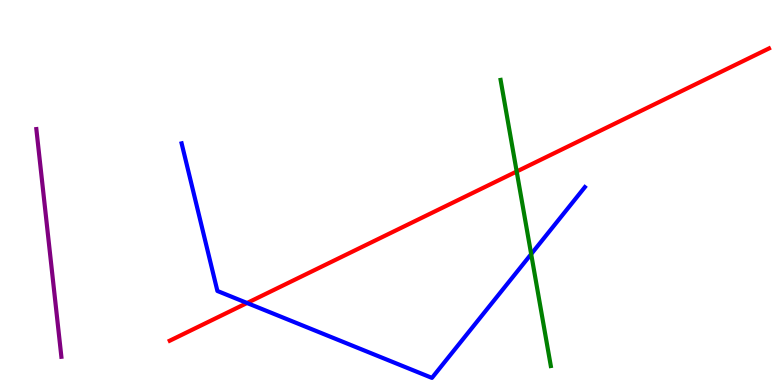[{'lines': ['blue', 'red'], 'intersections': [{'x': 3.19, 'y': 2.13}]}, {'lines': ['green', 'red'], 'intersections': [{'x': 6.67, 'y': 5.55}]}, {'lines': ['purple', 'red'], 'intersections': []}, {'lines': ['blue', 'green'], 'intersections': [{'x': 6.85, 'y': 3.4}]}, {'lines': ['blue', 'purple'], 'intersections': []}, {'lines': ['green', 'purple'], 'intersections': []}]